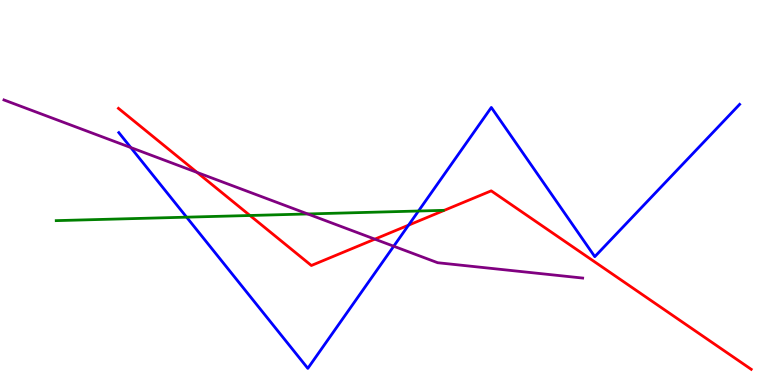[{'lines': ['blue', 'red'], 'intersections': [{'x': 5.27, 'y': 4.15}]}, {'lines': ['green', 'red'], 'intersections': [{'x': 3.23, 'y': 4.4}]}, {'lines': ['purple', 'red'], 'intersections': [{'x': 2.54, 'y': 5.52}, {'x': 4.84, 'y': 3.79}]}, {'lines': ['blue', 'green'], 'intersections': [{'x': 2.41, 'y': 4.36}, {'x': 5.4, 'y': 4.52}]}, {'lines': ['blue', 'purple'], 'intersections': [{'x': 1.69, 'y': 6.17}, {'x': 5.08, 'y': 3.6}]}, {'lines': ['green', 'purple'], 'intersections': [{'x': 3.97, 'y': 4.44}]}]